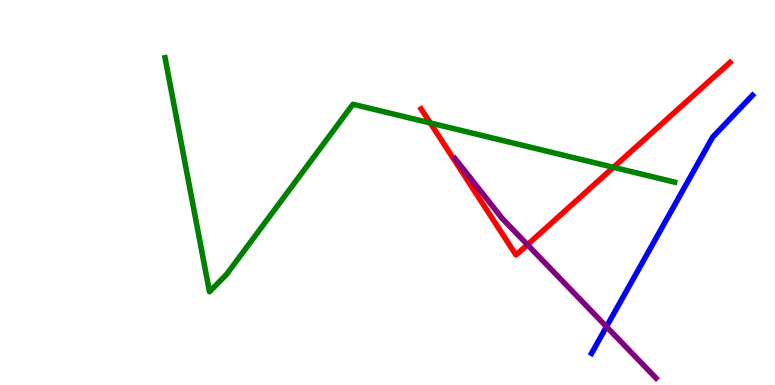[{'lines': ['blue', 'red'], 'intersections': []}, {'lines': ['green', 'red'], 'intersections': [{'x': 5.55, 'y': 6.81}, {'x': 7.92, 'y': 5.65}]}, {'lines': ['purple', 'red'], 'intersections': [{'x': 6.81, 'y': 3.64}]}, {'lines': ['blue', 'green'], 'intersections': []}, {'lines': ['blue', 'purple'], 'intersections': [{'x': 7.83, 'y': 1.51}]}, {'lines': ['green', 'purple'], 'intersections': []}]